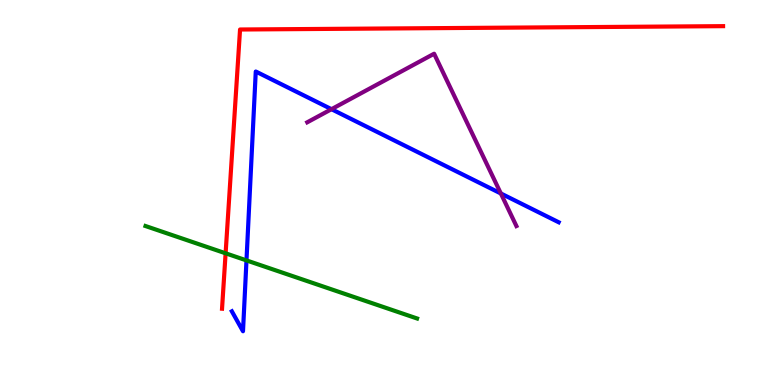[{'lines': ['blue', 'red'], 'intersections': []}, {'lines': ['green', 'red'], 'intersections': [{'x': 2.91, 'y': 3.42}]}, {'lines': ['purple', 'red'], 'intersections': []}, {'lines': ['blue', 'green'], 'intersections': [{'x': 3.18, 'y': 3.24}]}, {'lines': ['blue', 'purple'], 'intersections': [{'x': 4.28, 'y': 7.16}, {'x': 6.46, 'y': 4.97}]}, {'lines': ['green', 'purple'], 'intersections': []}]